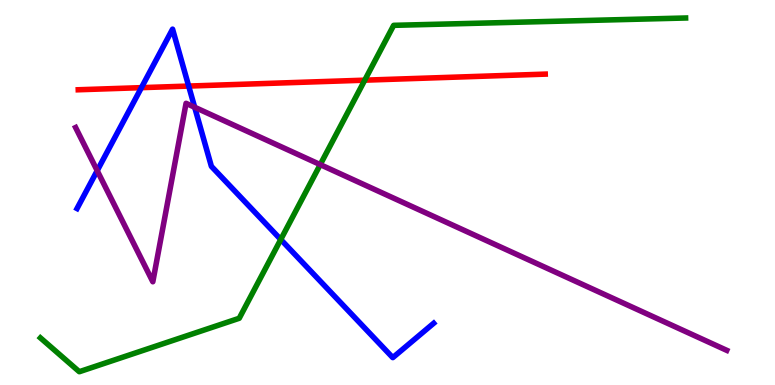[{'lines': ['blue', 'red'], 'intersections': [{'x': 1.82, 'y': 7.72}, {'x': 2.43, 'y': 7.76}]}, {'lines': ['green', 'red'], 'intersections': [{'x': 4.71, 'y': 7.92}]}, {'lines': ['purple', 'red'], 'intersections': []}, {'lines': ['blue', 'green'], 'intersections': [{'x': 3.62, 'y': 3.78}]}, {'lines': ['blue', 'purple'], 'intersections': [{'x': 1.25, 'y': 5.57}, {'x': 2.51, 'y': 7.21}]}, {'lines': ['green', 'purple'], 'intersections': [{'x': 4.13, 'y': 5.72}]}]